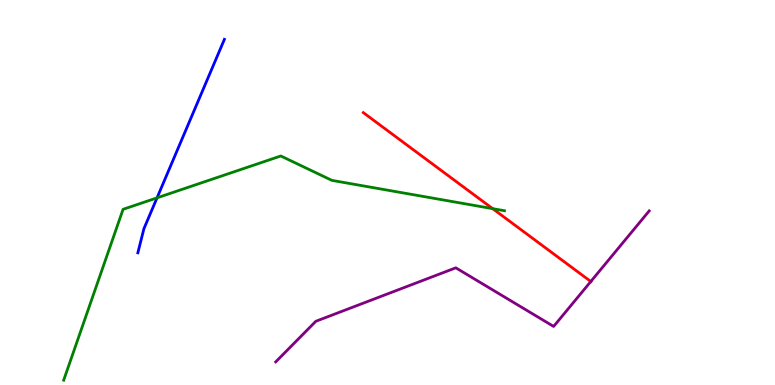[{'lines': ['blue', 'red'], 'intersections': []}, {'lines': ['green', 'red'], 'intersections': [{'x': 6.36, 'y': 4.58}]}, {'lines': ['purple', 'red'], 'intersections': [{'x': 7.62, 'y': 2.69}]}, {'lines': ['blue', 'green'], 'intersections': [{'x': 2.03, 'y': 4.86}]}, {'lines': ['blue', 'purple'], 'intersections': []}, {'lines': ['green', 'purple'], 'intersections': []}]